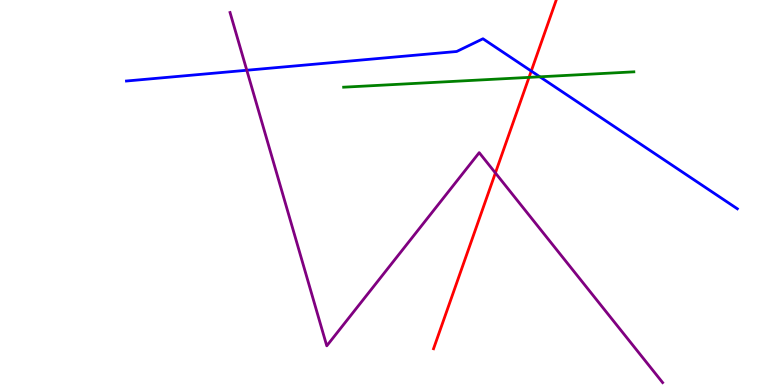[{'lines': ['blue', 'red'], 'intersections': [{'x': 6.85, 'y': 8.15}]}, {'lines': ['green', 'red'], 'intersections': [{'x': 6.83, 'y': 7.99}]}, {'lines': ['purple', 'red'], 'intersections': [{'x': 6.39, 'y': 5.51}]}, {'lines': ['blue', 'green'], 'intersections': [{'x': 6.97, 'y': 8.0}]}, {'lines': ['blue', 'purple'], 'intersections': [{'x': 3.18, 'y': 8.18}]}, {'lines': ['green', 'purple'], 'intersections': []}]